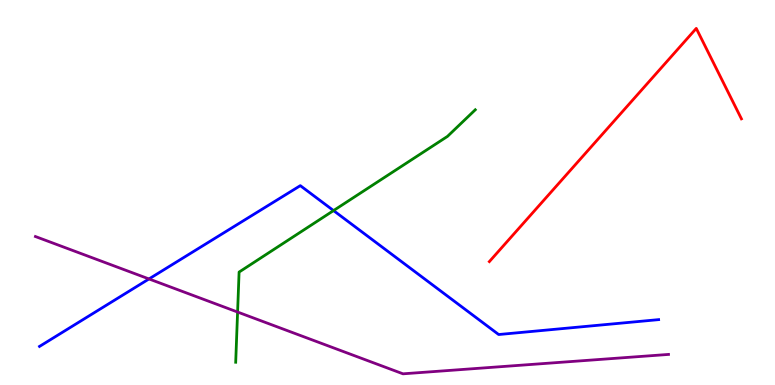[{'lines': ['blue', 'red'], 'intersections': []}, {'lines': ['green', 'red'], 'intersections': []}, {'lines': ['purple', 'red'], 'intersections': []}, {'lines': ['blue', 'green'], 'intersections': [{'x': 4.3, 'y': 4.53}]}, {'lines': ['blue', 'purple'], 'intersections': [{'x': 1.92, 'y': 2.75}]}, {'lines': ['green', 'purple'], 'intersections': [{'x': 3.07, 'y': 1.9}]}]